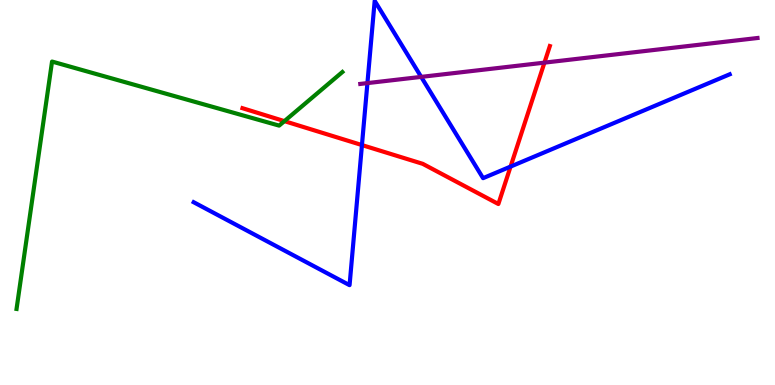[{'lines': ['blue', 'red'], 'intersections': [{'x': 4.67, 'y': 6.23}, {'x': 6.59, 'y': 5.67}]}, {'lines': ['green', 'red'], 'intersections': [{'x': 3.67, 'y': 6.85}]}, {'lines': ['purple', 'red'], 'intersections': [{'x': 7.03, 'y': 8.37}]}, {'lines': ['blue', 'green'], 'intersections': []}, {'lines': ['blue', 'purple'], 'intersections': [{'x': 4.74, 'y': 7.84}, {'x': 5.43, 'y': 8.0}]}, {'lines': ['green', 'purple'], 'intersections': []}]